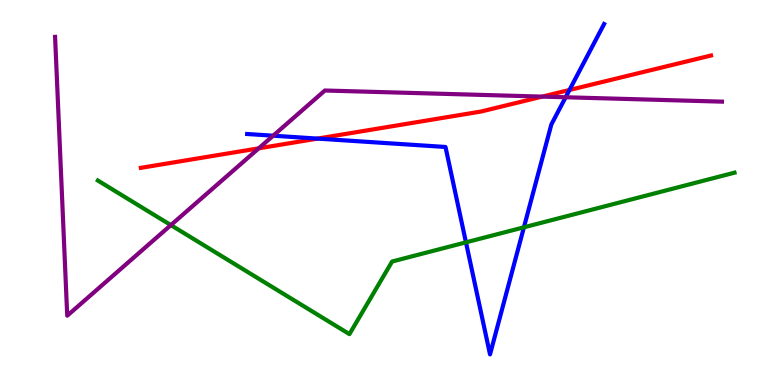[{'lines': ['blue', 'red'], 'intersections': [{'x': 4.1, 'y': 6.4}, {'x': 7.35, 'y': 7.66}]}, {'lines': ['green', 'red'], 'intersections': []}, {'lines': ['purple', 'red'], 'intersections': [{'x': 3.34, 'y': 6.15}, {'x': 7.0, 'y': 7.49}]}, {'lines': ['blue', 'green'], 'intersections': [{'x': 6.01, 'y': 3.71}, {'x': 6.76, 'y': 4.1}]}, {'lines': ['blue', 'purple'], 'intersections': [{'x': 3.52, 'y': 6.48}, {'x': 7.3, 'y': 7.47}]}, {'lines': ['green', 'purple'], 'intersections': [{'x': 2.2, 'y': 4.15}]}]